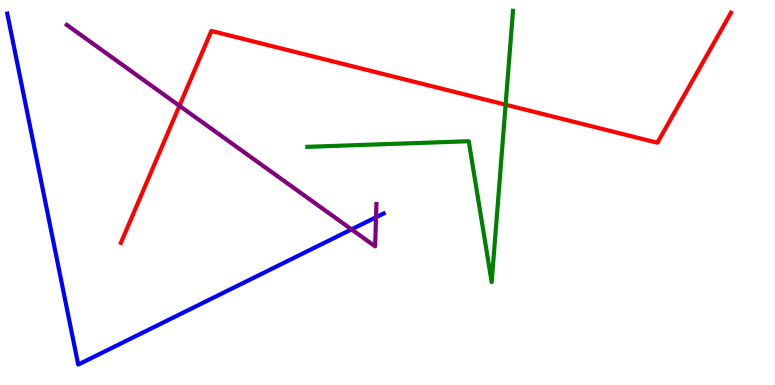[{'lines': ['blue', 'red'], 'intersections': []}, {'lines': ['green', 'red'], 'intersections': [{'x': 6.52, 'y': 7.28}]}, {'lines': ['purple', 'red'], 'intersections': [{'x': 2.32, 'y': 7.25}]}, {'lines': ['blue', 'green'], 'intersections': []}, {'lines': ['blue', 'purple'], 'intersections': [{'x': 4.54, 'y': 4.04}, {'x': 4.85, 'y': 4.36}]}, {'lines': ['green', 'purple'], 'intersections': []}]